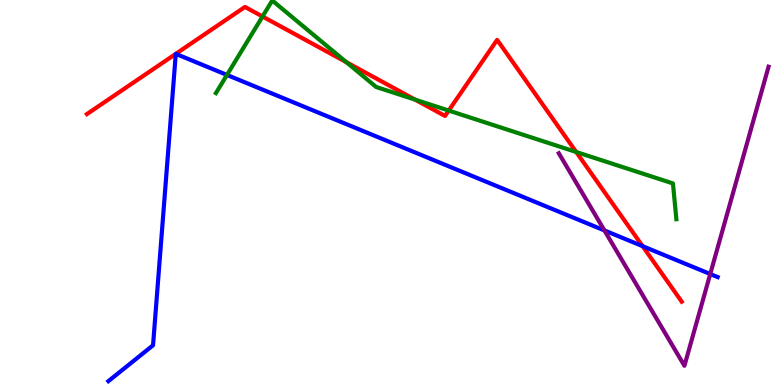[{'lines': ['blue', 'red'], 'intersections': [{'x': 2.27, 'y': 8.6}, {'x': 2.27, 'y': 8.6}, {'x': 8.29, 'y': 3.61}]}, {'lines': ['green', 'red'], 'intersections': [{'x': 3.39, 'y': 9.57}, {'x': 4.47, 'y': 8.38}, {'x': 5.36, 'y': 7.41}, {'x': 5.79, 'y': 7.13}, {'x': 7.43, 'y': 6.05}]}, {'lines': ['purple', 'red'], 'intersections': []}, {'lines': ['blue', 'green'], 'intersections': [{'x': 2.93, 'y': 8.05}]}, {'lines': ['blue', 'purple'], 'intersections': [{'x': 7.8, 'y': 4.01}, {'x': 9.16, 'y': 2.88}]}, {'lines': ['green', 'purple'], 'intersections': []}]